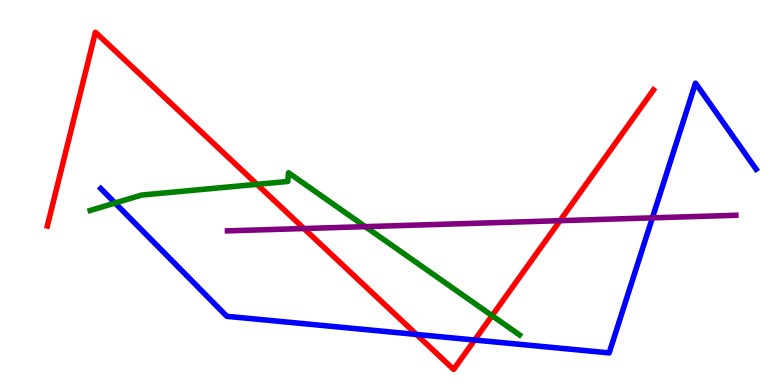[{'lines': ['blue', 'red'], 'intersections': [{'x': 5.37, 'y': 1.31}, {'x': 6.12, 'y': 1.17}]}, {'lines': ['green', 'red'], 'intersections': [{'x': 3.32, 'y': 5.21}, {'x': 6.35, 'y': 1.8}]}, {'lines': ['purple', 'red'], 'intersections': [{'x': 3.92, 'y': 4.06}, {'x': 7.23, 'y': 4.27}]}, {'lines': ['blue', 'green'], 'intersections': [{'x': 1.48, 'y': 4.73}]}, {'lines': ['blue', 'purple'], 'intersections': [{'x': 8.42, 'y': 4.34}]}, {'lines': ['green', 'purple'], 'intersections': [{'x': 4.71, 'y': 4.11}]}]